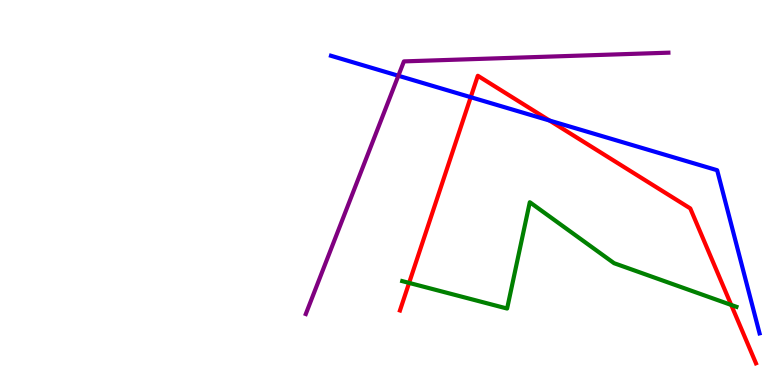[{'lines': ['blue', 'red'], 'intersections': [{'x': 6.07, 'y': 7.48}, {'x': 7.09, 'y': 6.87}]}, {'lines': ['green', 'red'], 'intersections': [{'x': 5.28, 'y': 2.65}, {'x': 9.44, 'y': 2.08}]}, {'lines': ['purple', 'red'], 'intersections': []}, {'lines': ['blue', 'green'], 'intersections': []}, {'lines': ['blue', 'purple'], 'intersections': [{'x': 5.14, 'y': 8.03}]}, {'lines': ['green', 'purple'], 'intersections': []}]